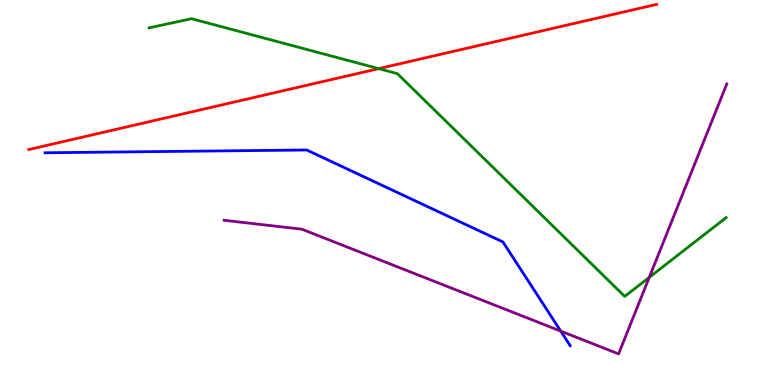[{'lines': ['blue', 'red'], 'intersections': []}, {'lines': ['green', 'red'], 'intersections': [{'x': 4.89, 'y': 8.22}]}, {'lines': ['purple', 'red'], 'intersections': []}, {'lines': ['blue', 'green'], 'intersections': []}, {'lines': ['blue', 'purple'], 'intersections': [{'x': 7.24, 'y': 1.4}]}, {'lines': ['green', 'purple'], 'intersections': [{'x': 8.38, 'y': 2.8}]}]